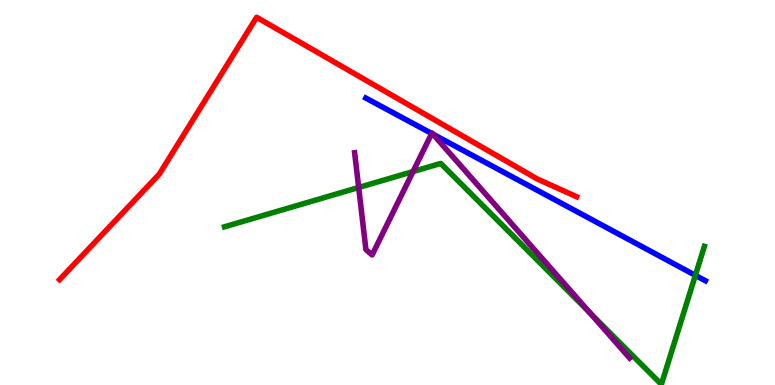[{'lines': ['blue', 'red'], 'intersections': []}, {'lines': ['green', 'red'], 'intersections': []}, {'lines': ['purple', 'red'], 'intersections': []}, {'lines': ['blue', 'green'], 'intersections': [{'x': 8.97, 'y': 2.85}]}, {'lines': ['blue', 'purple'], 'intersections': [{'x': 5.57, 'y': 6.53}, {'x': 5.59, 'y': 6.51}]}, {'lines': ['green', 'purple'], 'intersections': [{'x': 4.63, 'y': 5.13}, {'x': 5.33, 'y': 5.54}, {'x': 7.61, 'y': 1.88}]}]